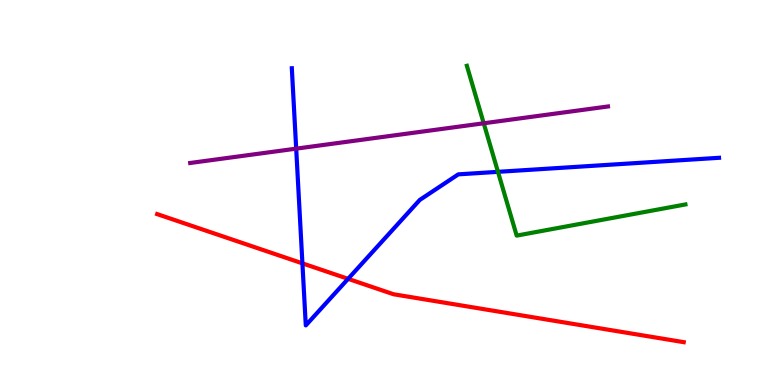[{'lines': ['blue', 'red'], 'intersections': [{'x': 3.9, 'y': 3.16}, {'x': 4.49, 'y': 2.76}]}, {'lines': ['green', 'red'], 'intersections': []}, {'lines': ['purple', 'red'], 'intersections': []}, {'lines': ['blue', 'green'], 'intersections': [{'x': 6.43, 'y': 5.54}]}, {'lines': ['blue', 'purple'], 'intersections': [{'x': 3.82, 'y': 6.14}]}, {'lines': ['green', 'purple'], 'intersections': [{'x': 6.24, 'y': 6.8}]}]